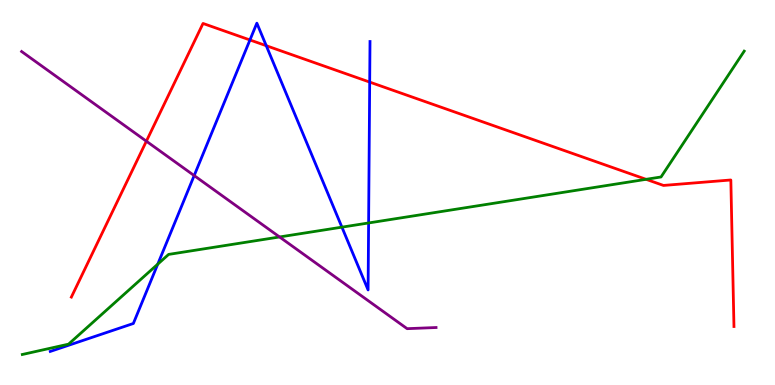[{'lines': ['blue', 'red'], 'intersections': [{'x': 3.23, 'y': 8.96}, {'x': 3.44, 'y': 8.81}, {'x': 4.77, 'y': 7.87}]}, {'lines': ['green', 'red'], 'intersections': [{'x': 8.34, 'y': 5.34}]}, {'lines': ['purple', 'red'], 'intersections': [{'x': 1.89, 'y': 6.33}]}, {'lines': ['blue', 'green'], 'intersections': [{'x': 2.04, 'y': 3.14}, {'x': 4.41, 'y': 4.1}, {'x': 4.76, 'y': 4.21}]}, {'lines': ['blue', 'purple'], 'intersections': [{'x': 2.51, 'y': 5.44}]}, {'lines': ['green', 'purple'], 'intersections': [{'x': 3.61, 'y': 3.85}]}]